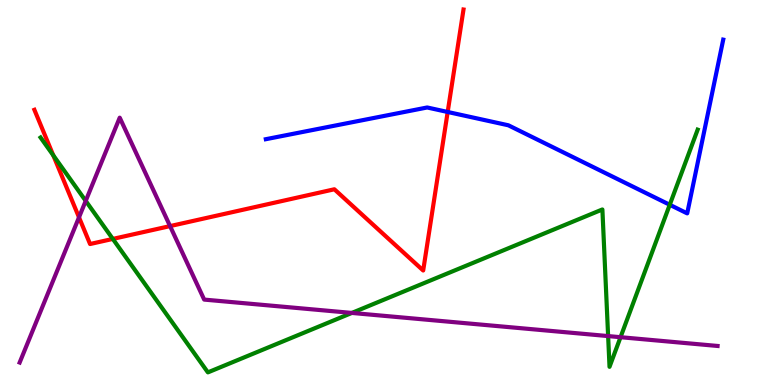[{'lines': ['blue', 'red'], 'intersections': [{'x': 5.78, 'y': 7.09}]}, {'lines': ['green', 'red'], 'intersections': [{'x': 0.688, 'y': 5.96}, {'x': 1.46, 'y': 3.79}]}, {'lines': ['purple', 'red'], 'intersections': [{'x': 1.02, 'y': 4.35}, {'x': 2.19, 'y': 4.13}]}, {'lines': ['blue', 'green'], 'intersections': [{'x': 8.64, 'y': 4.68}]}, {'lines': ['blue', 'purple'], 'intersections': []}, {'lines': ['green', 'purple'], 'intersections': [{'x': 1.11, 'y': 4.78}, {'x': 4.54, 'y': 1.87}, {'x': 7.85, 'y': 1.27}, {'x': 8.01, 'y': 1.24}]}]